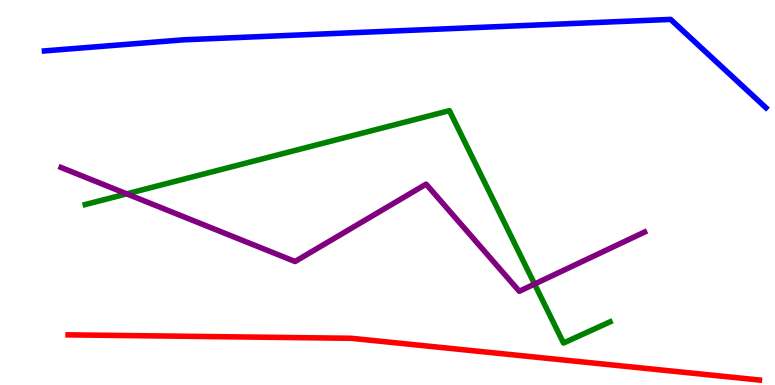[{'lines': ['blue', 'red'], 'intersections': []}, {'lines': ['green', 'red'], 'intersections': []}, {'lines': ['purple', 'red'], 'intersections': []}, {'lines': ['blue', 'green'], 'intersections': []}, {'lines': ['blue', 'purple'], 'intersections': []}, {'lines': ['green', 'purple'], 'intersections': [{'x': 1.63, 'y': 4.96}, {'x': 6.9, 'y': 2.62}]}]